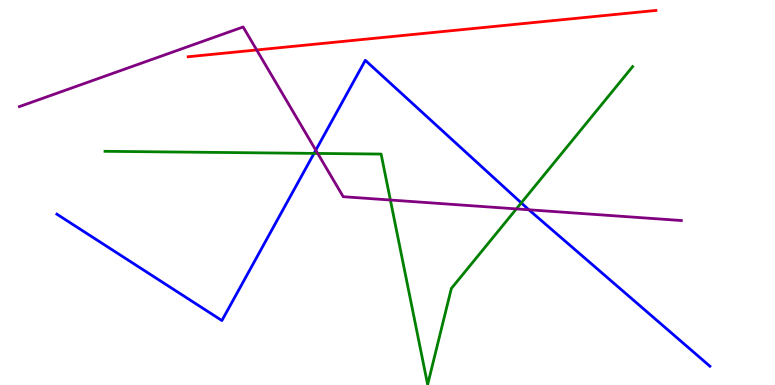[{'lines': ['blue', 'red'], 'intersections': []}, {'lines': ['green', 'red'], 'intersections': []}, {'lines': ['purple', 'red'], 'intersections': [{'x': 3.31, 'y': 8.7}]}, {'lines': ['blue', 'green'], 'intersections': [{'x': 4.05, 'y': 6.02}, {'x': 6.73, 'y': 4.73}]}, {'lines': ['blue', 'purple'], 'intersections': [{'x': 4.07, 'y': 6.1}, {'x': 6.82, 'y': 4.55}]}, {'lines': ['green', 'purple'], 'intersections': [{'x': 4.1, 'y': 6.01}, {'x': 5.04, 'y': 4.8}, {'x': 6.66, 'y': 4.57}]}]